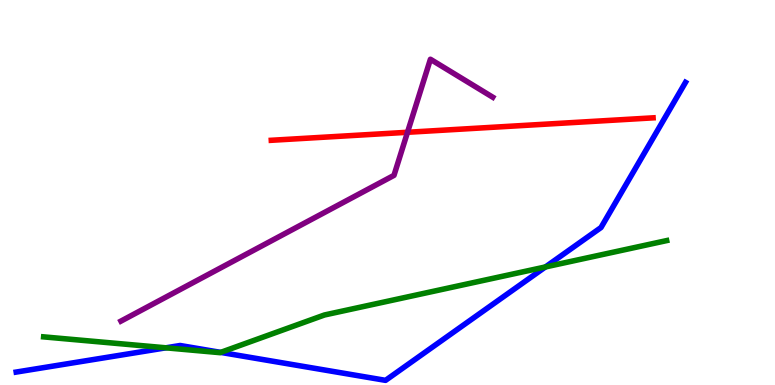[{'lines': ['blue', 'red'], 'intersections': []}, {'lines': ['green', 'red'], 'intersections': []}, {'lines': ['purple', 'red'], 'intersections': [{'x': 5.26, 'y': 6.56}]}, {'lines': ['blue', 'green'], 'intersections': [{'x': 2.14, 'y': 0.966}, {'x': 2.85, 'y': 0.847}, {'x': 7.04, 'y': 3.07}]}, {'lines': ['blue', 'purple'], 'intersections': []}, {'lines': ['green', 'purple'], 'intersections': []}]